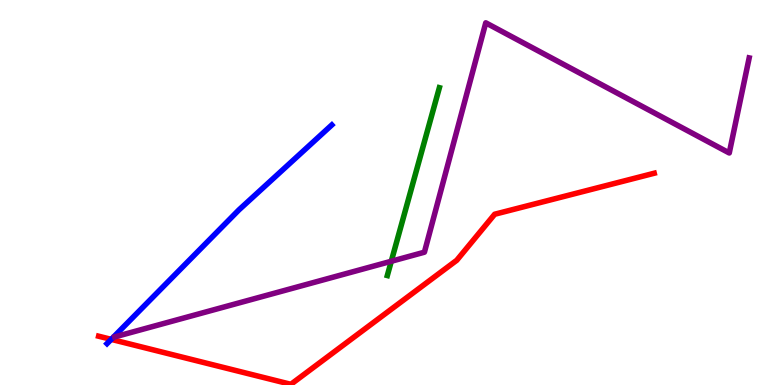[{'lines': ['blue', 'red'], 'intersections': [{'x': 1.44, 'y': 1.19}]}, {'lines': ['green', 'red'], 'intersections': []}, {'lines': ['purple', 'red'], 'intersections': []}, {'lines': ['blue', 'green'], 'intersections': []}, {'lines': ['blue', 'purple'], 'intersections': []}, {'lines': ['green', 'purple'], 'intersections': [{'x': 5.05, 'y': 3.21}]}]